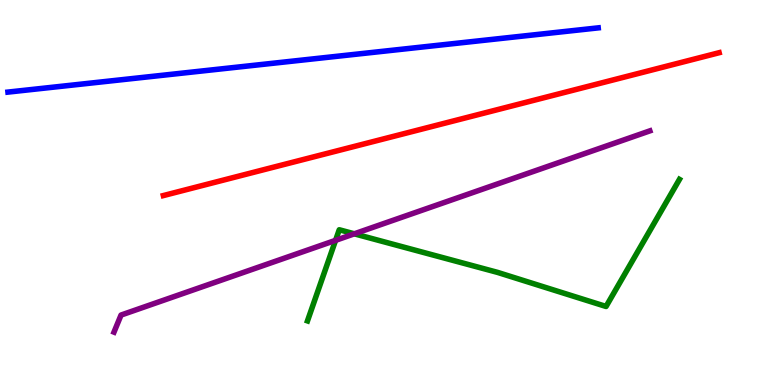[{'lines': ['blue', 'red'], 'intersections': []}, {'lines': ['green', 'red'], 'intersections': []}, {'lines': ['purple', 'red'], 'intersections': []}, {'lines': ['blue', 'green'], 'intersections': []}, {'lines': ['blue', 'purple'], 'intersections': []}, {'lines': ['green', 'purple'], 'intersections': [{'x': 4.33, 'y': 3.76}, {'x': 4.57, 'y': 3.93}]}]